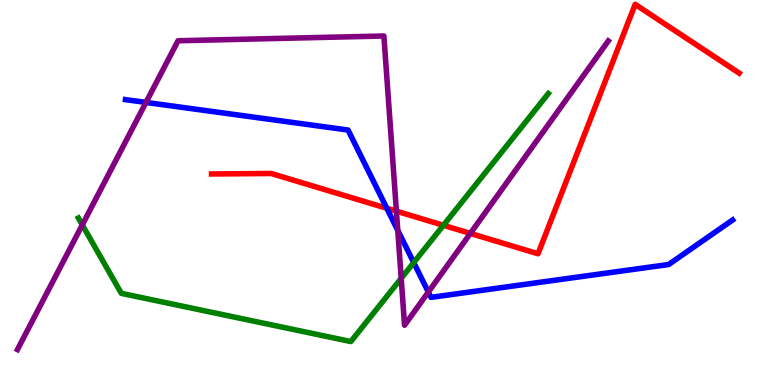[{'lines': ['blue', 'red'], 'intersections': [{'x': 4.99, 'y': 4.59}]}, {'lines': ['green', 'red'], 'intersections': [{'x': 5.72, 'y': 4.15}]}, {'lines': ['purple', 'red'], 'intersections': [{'x': 5.11, 'y': 4.52}, {'x': 6.07, 'y': 3.94}]}, {'lines': ['blue', 'green'], 'intersections': [{'x': 5.34, 'y': 3.18}]}, {'lines': ['blue', 'purple'], 'intersections': [{'x': 1.88, 'y': 7.34}, {'x': 5.13, 'y': 4.02}, {'x': 5.53, 'y': 2.41}]}, {'lines': ['green', 'purple'], 'intersections': [{'x': 1.06, 'y': 4.16}, {'x': 5.18, 'y': 2.77}]}]